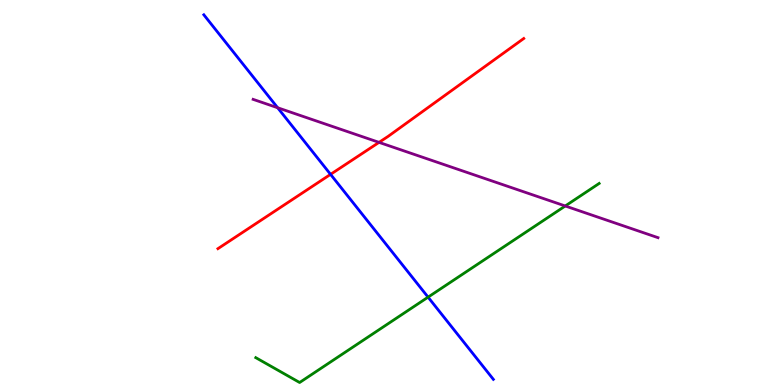[{'lines': ['blue', 'red'], 'intersections': [{'x': 4.27, 'y': 5.47}]}, {'lines': ['green', 'red'], 'intersections': []}, {'lines': ['purple', 'red'], 'intersections': [{'x': 4.89, 'y': 6.3}]}, {'lines': ['blue', 'green'], 'intersections': [{'x': 5.52, 'y': 2.28}]}, {'lines': ['blue', 'purple'], 'intersections': [{'x': 3.58, 'y': 7.2}]}, {'lines': ['green', 'purple'], 'intersections': [{'x': 7.29, 'y': 4.65}]}]